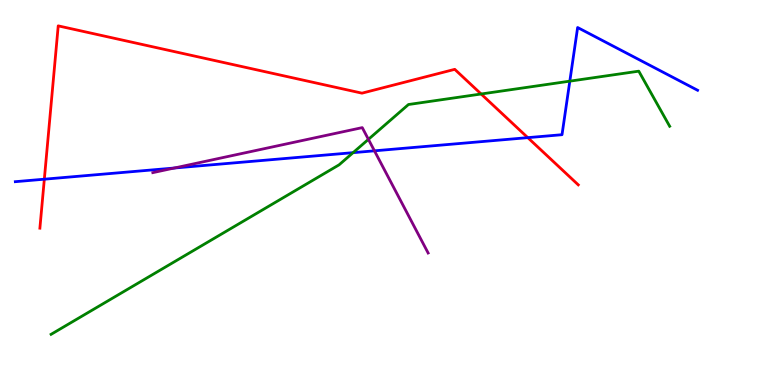[{'lines': ['blue', 'red'], 'intersections': [{'x': 0.572, 'y': 5.35}, {'x': 6.81, 'y': 6.42}]}, {'lines': ['green', 'red'], 'intersections': [{'x': 6.21, 'y': 7.56}]}, {'lines': ['purple', 'red'], 'intersections': []}, {'lines': ['blue', 'green'], 'intersections': [{'x': 4.56, 'y': 6.03}, {'x': 7.35, 'y': 7.89}]}, {'lines': ['blue', 'purple'], 'intersections': [{'x': 2.25, 'y': 5.64}, {'x': 4.83, 'y': 6.08}]}, {'lines': ['green', 'purple'], 'intersections': [{'x': 4.75, 'y': 6.38}]}]